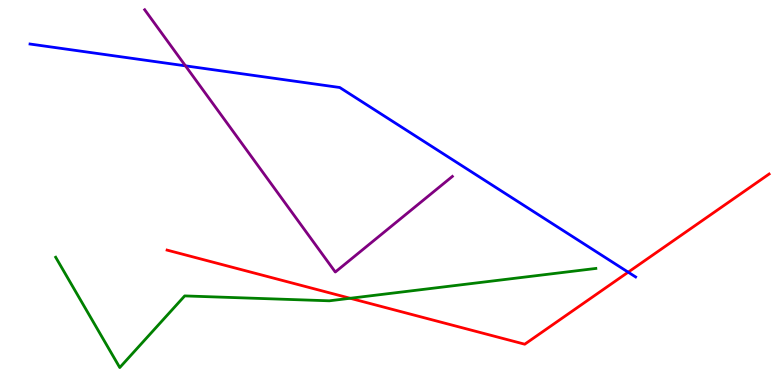[{'lines': ['blue', 'red'], 'intersections': [{'x': 8.11, 'y': 2.93}]}, {'lines': ['green', 'red'], 'intersections': [{'x': 4.52, 'y': 2.25}]}, {'lines': ['purple', 'red'], 'intersections': []}, {'lines': ['blue', 'green'], 'intersections': []}, {'lines': ['blue', 'purple'], 'intersections': [{'x': 2.39, 'y': 8.29}]}, {'lines': ['green', 'purple'], 'intersections': []}]